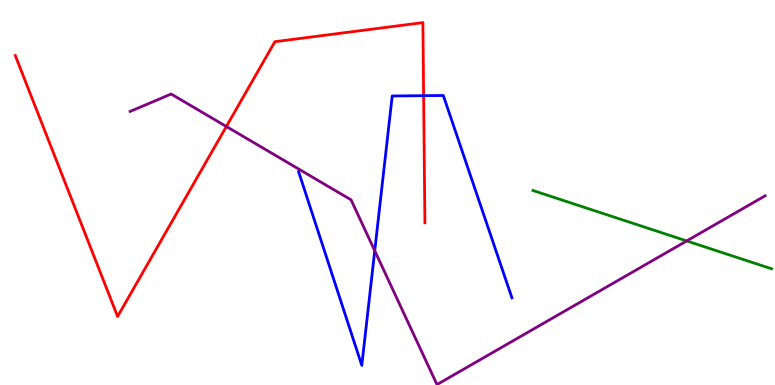[{'lines': ['blue', 'red'], 'intersections': [{'x': 5.47, 'y': 7.51}]}, {'lines': ['green', 'red'], 'intersections': []}, {'lines': ['purple', 'red'], 'intersections': [{'x': 2.92, 'y': 6.71}]}, {'lines': ['blue', 'green'], 'intersections': []}, {'lines': ['blue', 'purple'], 'intersections': [{'x': 4.84, 'y': 3.49}]}, {'lines': ['green', 'purple'], 'intersections': [{'x': 8.86, 'y': 3.74}]}]